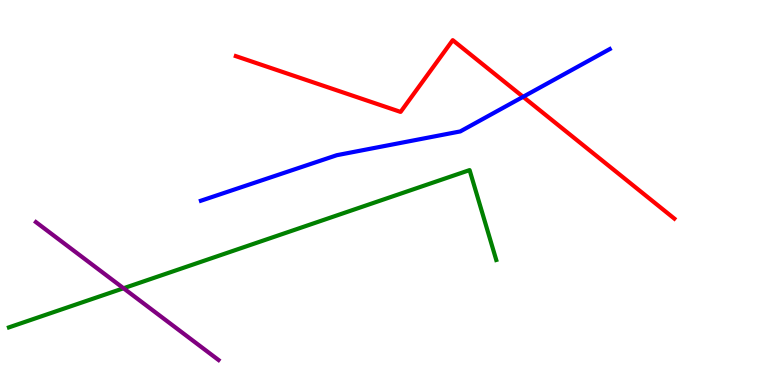[{'lines': ['blue', 'red'], 'intersections': [{'x': 6.75, 'y': 7.49}]}, {'lines': ['green', 'red'], 'intersections': []}, {'lines': ['purple', 'red'], 'intersections': []}, {'lines': ['blue', 'green'], 'intersections': []}, {'lines': ['blue', 'purple'], 'intersections': []}, {'lines': ['green', 'purple'], 'intersections': [{'x': 1.59, 'y': 2.51}]}]